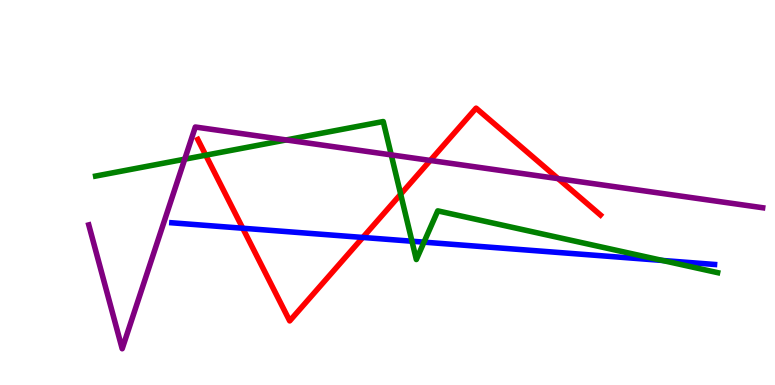[{'lines': ['blue', 'red'], 'intersections': [{'x': 3.13, 'y': 4.07}, {'x': 4.68, 'y': 3.83}]}, {'lines': ['green', 'red'], 'intersections': [{'x': 2.65, 'y': 5.97}, {'x': 5.17, 'y': 4.96}]}, {'lines': ['purple', 'red'], 'intersections': [{'x': 5.55, 'y': 5.83}, {'x': 7.2, 'y': 5.36}]}, {'lines': ['blue', 'green'], 'intersections': [{'x': 5.32, 'y': 3.73}, {'x': 5.47, 'y': 3.71}, {'x': 8.55, 'y': 3.23}]}, {'lines': ['blue', 'purple'], 'intersections': []}, {'lines': ['green', 'purple'], 'intersections': [{'x': 2.38, 'y': 5.87}, {'x': 3.69, 'y': 6.37}, {'x': 5.05, 'y': 5.98}]}]